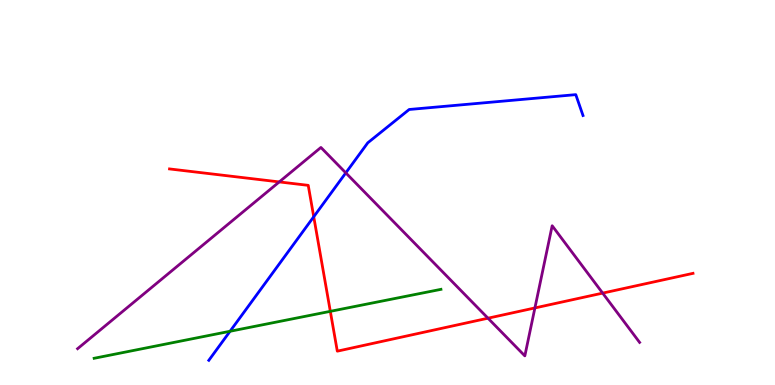[{'lines': ['blue', 'red'], 'intersections': [{'x': 4.05, 'y': 4.37}]}, {'lines': ['green', 'red'], 'intersections': [{'x': 4.26, 'y': 1.91}]}, {'lines': ['purple', 'red'], 'intersections': [{'x': 3.6, 'y': 5.27}, {'x': 6.3, 'y': 1.73}, {'x': 6.9, 'y': 2.0}, {'x': 7.78, 'y': 2.39}]}, {'lines': ['blue', 'green'], 'intersections': [{'x': 2.97, 'y': 1.4}]}, {'lines': ['blue', 'purple'], 'intersections': [{'x': 4.46, 'y': 5.51}]}, {'lines': ['green', 'purple'], 'intersections': []}]